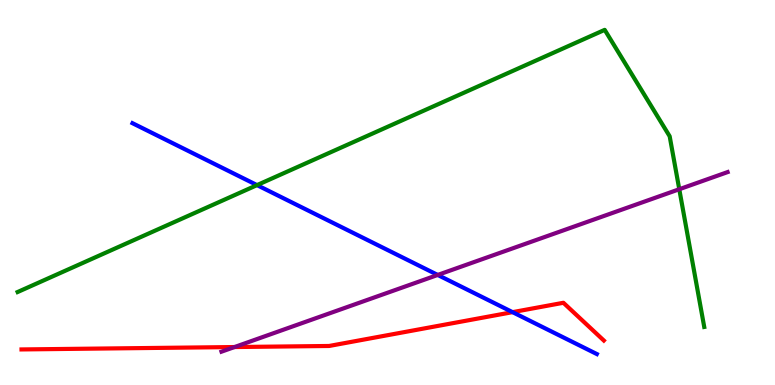[{'lines': ['blue', 'red'], 'intersections': [{'x': 6.61, 'y': 1.89}]}, {'lines': ['green', 'red'], 'intersections': []}, {'lines': ['purple', 'red'], 'intersections': [{'x': 3.03, 'y': 0.986}]}, {'lines': ['blue', 'green'], 'intersections': [{'x': 3.32, 'y': 5.19}]}, {'lines': ['blue', 'purple'], 'intersections': [{'x': 5.65, 'y': 2.86}]}, {'lines': ['green', 'purple'], 'intersections': [{'x': 8.76, 'y': 5.08}]}]